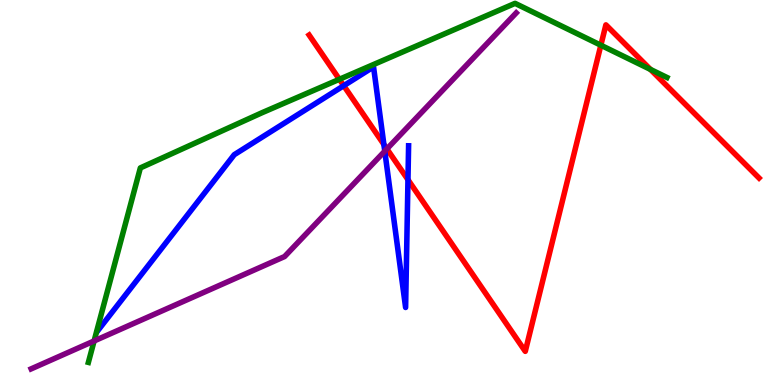[{'lines': ['blue', 'red'], 'intersections': [{'x': 4.44, 'y': 7.77}, {'x': 4.95, 'y': 6.25}, {'x': 5.26, 'y': 5.33}]}, {'lines': ['green', 'red'], 'intersections': [{'x': 4.38, 'y': 7.94}, {'x': 7.75, 'y': 8.83}, {'x': 8.39, 'y': 8.2}]}, {'lines': ['purple', 'red'], 'intersections': [{'x': 4.99, 'y': 6.13}]}, {'lines': ['blue', 'green'], 'intersections': []}, {'lines': ['blue', 'purple'], 'intersections': [{'x': 4.96, 'y': 6.07}]}, {'lines': ['green', 'purple'], 'intersections': [{'x': 1.21, 'y': 1.14}]}]